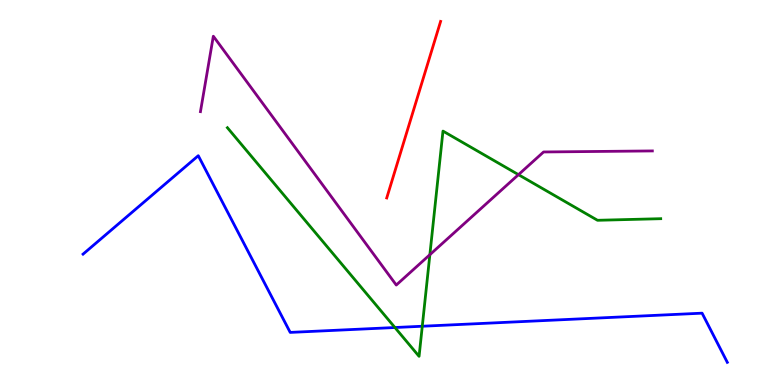[{'lines': ['blue', 'red'], 'intersections': []}, {'lines': ['green', 'red'], 'intersections': []}, {'lines': ['purple', 'red'], 'intersections': []}, {'lines': ['blue', 'green'], 'intersections': [{'x': 5.1, 'y': 1.49}, {'x': 5.45, 'y': 1.53}]}, {'lines': ['blue', 'purple'], 'intersections': []}, {'lines': ['green', 'purple'], 'intersections': [{'x': 5.55, 'y': 3.38}, {'x': 6.69, 'y': 5.46}]}]